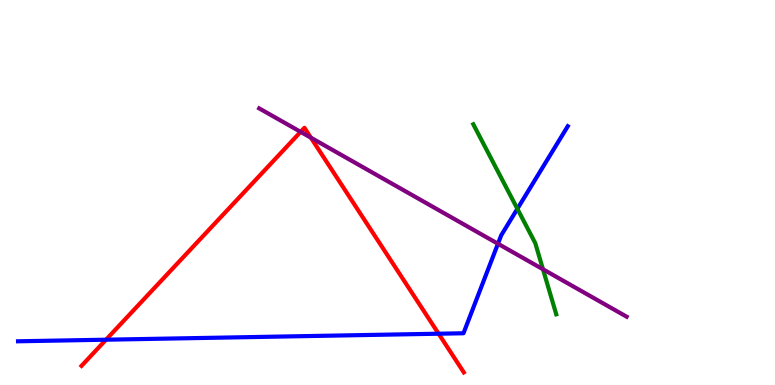[{'lines': ['blue', 'red'], 'intersections': [{'x': 1.37, 'y': 1.18}, {'x': 5.66, 'y': 1.33}]}, {'lines': ['green', 'red'], 'intersections': []}, {'lines': ['purple', 'red'], 'intersections': [{'x': 3.88, 'y': 6.57}, {'x': 4.01, 'y': 6.42}]}, {'lines': ['blue', 'green'], 'intersections': [{'x': 6.68, 'y': 4.58}]}, {'lines': ['blue', 'purple'], 'intersections': [{'x': 6.43, 'y': 3.67}]}, {'lines': ['green', 'purple'], 'intersections': [{'x': 7.01, 'y': 3.01}]}]